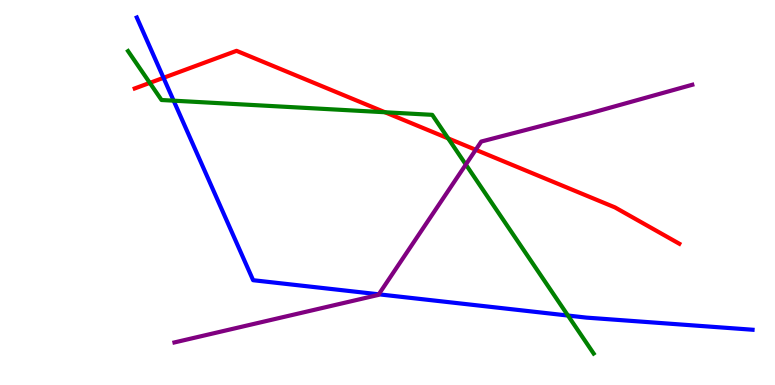[{'lines': ['blue', 'red'], 'intersections': [{'x': 2.11, 'y': 7.98}]}, {'lines': ['green', 'red'], 'intersections': [{'x': 1.93, 'y': 7.85}, {'x': 4.97, 'y': 7.08}, {'x': 5.78, 'y': 6.41}]}, {'lines': ['purple', 'red'], 'intersections': [{'x': 6.14, 'y': 6.11}]}, {'lines': ['blue', 'green'], 'intersections': [{'x': 2.24, 'y': 7.39}, {'x': 7.33, 'y': 1.8}]}, {'lines': ['blue', 'purple'], 'intersections': [{'x': 4.89, 'y': 2.36}]}, {'lines': ['green', 'purple'], 'intersections': [{'x': 6.01, 'y': 5.73}]}]